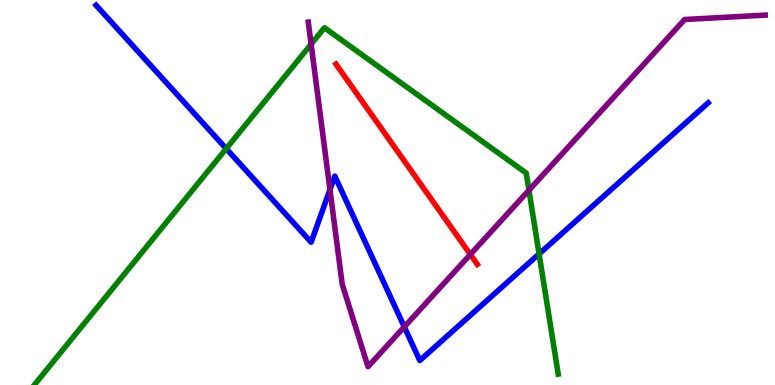[{'lines': ['blue', 'red'], 'intersections': []}, {'lines': ['green', 'red'], 'intersections': []}, {'lines': ['purple', 'red'], 'intersections': [{'x': 6.07, 'y': 3.39}]}, {'lines': ['blue', 'green'], 'intersections': [{'x': 2.92, 'y': 6.14}, {'x': 6.96, 'y': 3.4}]}, {'lines': ['blue', 'purple'], 'intersections': [{'x': 4.26, 'y': 5.08}, {'x': 5.22, 'y': 1.51}]}, {'lines': ['green', 'purple'], 'intersections': [{'x': 4.01, 'y': 8.85}, {'x': 6.83, 'y': 5.06}]}]